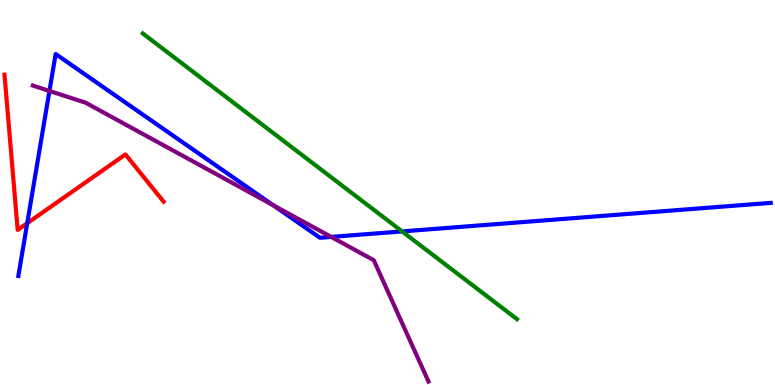[{'lines': ['blue', 'red'], 'intersections': [{'x': 0.351, 'y': 4.2}]}, {'lines': ['green', 'red'], 'intersections': []}, {'lines': ['purple', 'red'], 'intersections': []}, {'lines': ['blue', 'green'], 'intersections': [{'x': 5.19, 'y': 3.99}]}, {'lines': ['blue', 'purple'], 'intersections': [{'x': 0.638, 'y': 7.64}, {'x': 3.52, 'y': 4.67}, {'x': 4.27, 'y': 3.85}]}, {'lines': ['green', 'purple'], 'intersections': []}]